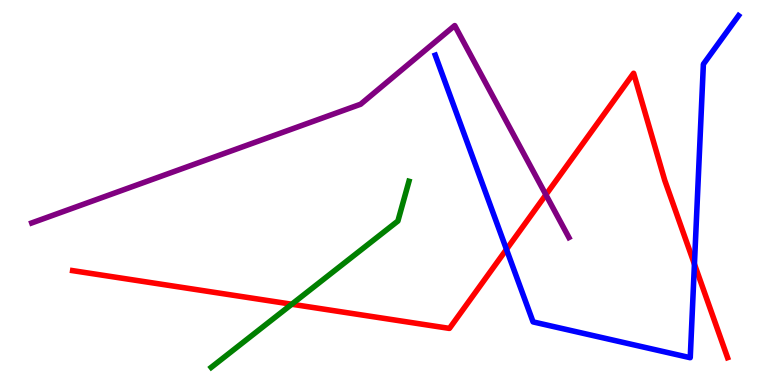[{'lines': ['blue', 'red'], 'intersections': [{'x': 6.54, 'y': 3.52}, {'x': 8.96, 'y': 3.14}]}, {'lines': ['green', 'red'], 'intersections': [{'x': 3.76, 'y': 2.1}]}, {'lines': ['purple', 'red'], 'intersections': [{'x': 7.04, 'y': 4.94}]}, {'lines': ['blue', 'green'], 'intersections': []}, {'lines': ['blue', 'purple'], 'intersections': []}, {'lines': ['green', 'purple'], 'intersections': []}]